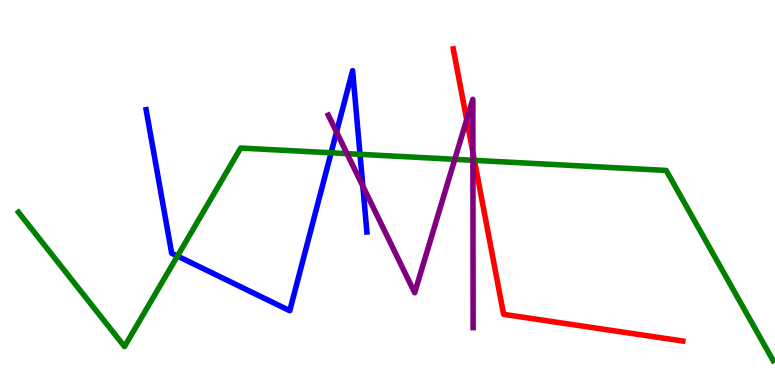[{'lines': ['blue', 'red'], 'intersections': []}, {'lines': ['green', 'red'], 'intersections': [{'x': 6.12, 'y': 5.84}]}, {'lines': ['purple', 'red'], 'intersections': [{'x': 6.02, 'y': 6.89}, {'x': 6.1, 'y': 6.04}]}, {'lines': ['blue', 'green'], 'intersections': [{'x': 2.29, 'y': 3.35}, {'x': 4.27, 'y': 6.03}, {'x': 4.65, 'y': 5.99}]}, {'lines': ['blue', 'purple'], 'intersections': [{'x': 4.34, 'y': 6.57}, {'x': 4.68, 'y': 5.17}]}, {'lines': ['green', 'purple'], 'intersections': [{'x': 4.48, 'y': 6.01}, {'x': 5.87, 'y': 5.86}, {'x': 6.1, 'y': 5.84}]}]